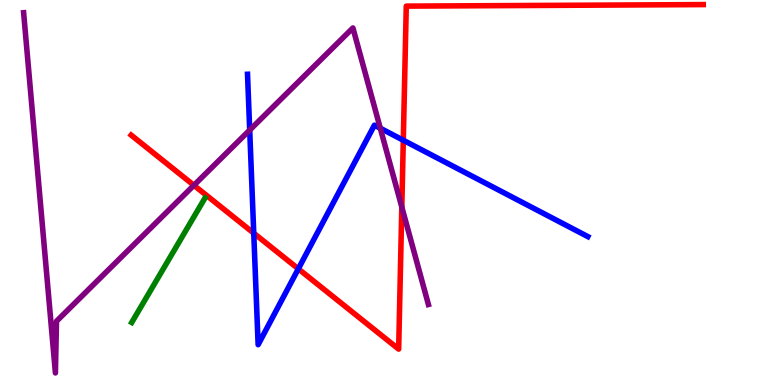[{'lines': ['blue', 'red'], 'intersections': [{'x': 3.27, 'y': 3.94}, {'x': 3.85, 'y': 3.02}, {'x': 5.2, 'y': 6.36}]}, {'lines': ['green', 'red'], 'intersections': []}, {'lines': ['purple', 'red'], 'intersections': [{'x': 2.5, 'y': 5.19}, {'x': 5.18, 'y': 4.62}]}, {'lines': ['blue', 'green'], 'intersections': []}, {'lines': ['blue', 'purple'], 'intersections': [{'x': 3.22, 'y': 6.62}, {'x': 4.91, 'y': 6.67}]}, {'lines': ['green', 'purple'], 'intersections': []}]